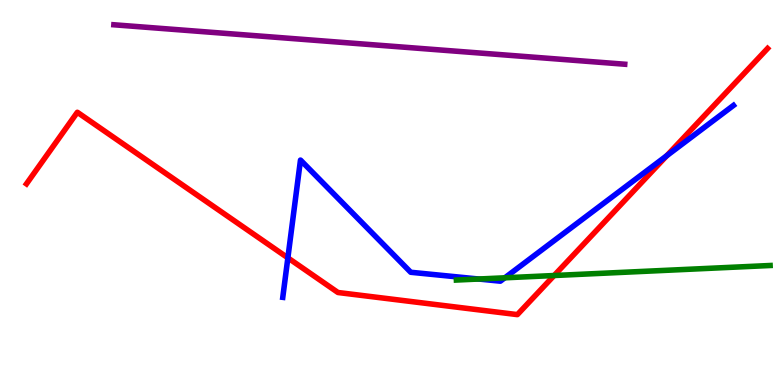[{'lines': ['blue', 'red'], 'intersections': [{'x': 3.71, 'y': 3.3}, {'x': 8.6, 'y': 5.96}]}, {'lines': ['green', 'red'], 'intersections': [{'x': 7.15, 'y': 2.84}]}, {'lines': ['purple', 'red'], 'intersections': []}, {'lines': ['blue', 'green'], 'intersections': [{'x': 6.18, 'y': 2.75}, {'x': 6.51, 'y': 2.78}]}, {'lines': ['blue', 'purple'], 'intersections': []}, {'lines': ['green', 'purple'], 'intersections': []}]